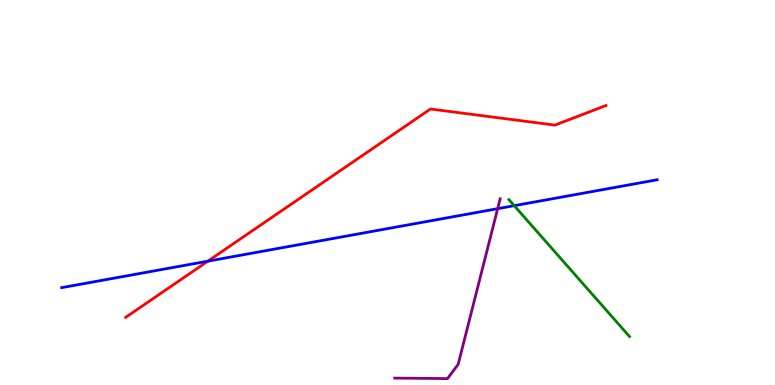[{'lines': ['blue', 'red'], 'intersections': [{'x': 2.68, 'y': 3.22}]}, {'lines': ['green', 'red'], 'intersections': []}, {'lines': ['purple', 'red'], 'intersections': []}, {'lines': ['blue', 'green'], 'intersections': [{'x': 6.64, 'y': 4.66}]}, {'lines': ['blue', 'purple'], 'intersections': [{'x': 6.42, 'y': 4.58}]}, {'lines': ['green', 'purple'], 'intersections': []}]